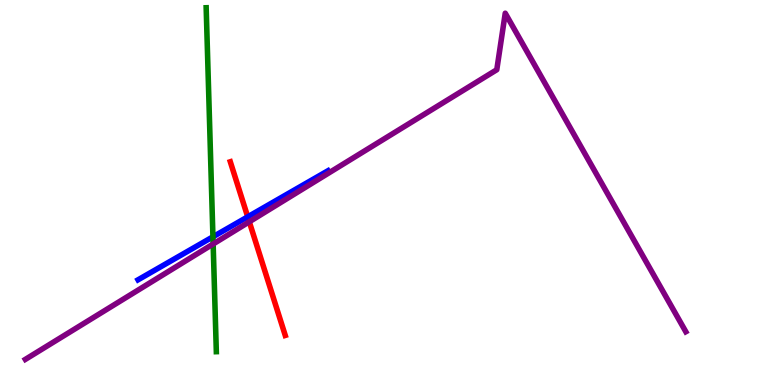[{'lines': ['blue', 'red'], 'intersections': [{'x': 3.2, 'y': 4.37}]}, {'lines': ['green', 'red'], 'intersections': []}, {'lines': ['purple', 'red'], 'intersections': [{'x': 3.22, 'y': 4.24}]}, {'lines': ['blue', 'green'], 'intersections': [{'x': 2.75, 'y': 3.85}]}, {'lines': ['blue', 'purple'], 'intersections': []}, {'lines': ['green', 'purple'], 'intersections': [{'x': 2.75, 'y': 3.66}]}]